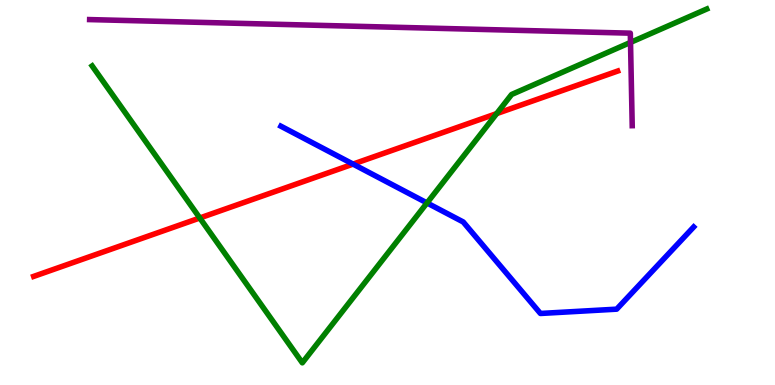[{'lines': ['blue', 'red'], 'intersections': [{'x': 4.56, 'y': 5.74}]}, {'lines': ['green', 'red'], 'intersections': [{'x': 2.58, 'y': 4.34}, {'x': 6.41, 'y': 7.05}]}, {'lines': ['purple', 'red'], 'intersections': []}, {'lines': ['blue', 'green'], 'intersections': [{'x': 5.51, 'y': 4.73}]}, {'lines': ['blue', 'purple'], 'intersections': []}, {'lines': ['green', 'purple'], 'intersections': [{'x': 8.14, 'y': 8.9}]}]